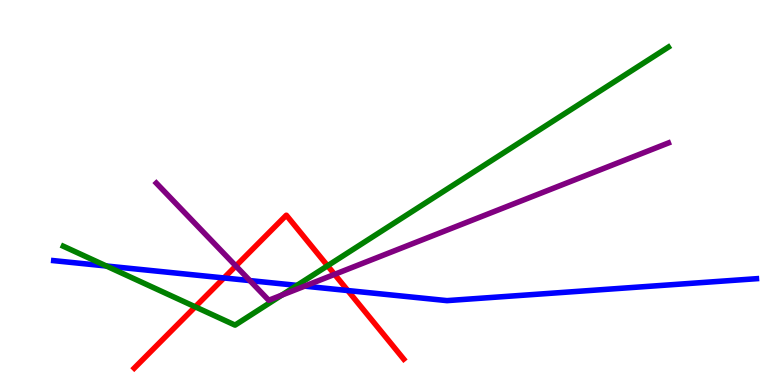[{'lines': ['blue', 'red'], 'intersections': [{'x': 2.89, 'y': 2.78}, {'x': 4.49, 'y': 2.45}]}, {'lines': ['green', 'red'], 'intersections': [{'x': 2.52, 'y': 2.03}, {'x': 4.23, 'y': 3.1}]}, {'lines': ['purple', 'red'], 'intersections': [{'x': 3.04, 'y': 3.09}, {'x': 4.32, 'y': 2.87}]}, {'lines': ['blue', 'green'], 'intersections': [{'x': 1.37, 'y': 3.09}, {'x': 3.83, 'y': 2.59}]}, {'lines': ['blue', 'purple'], 'intersections': [{'x': 3.22, 'y': 2.71}, {'x': 3.93, 'y': 2.57}]}, {'lines': ['green', 'purple'], 'intersections': [{'x': 3.64, 'y': 2.33}]}]